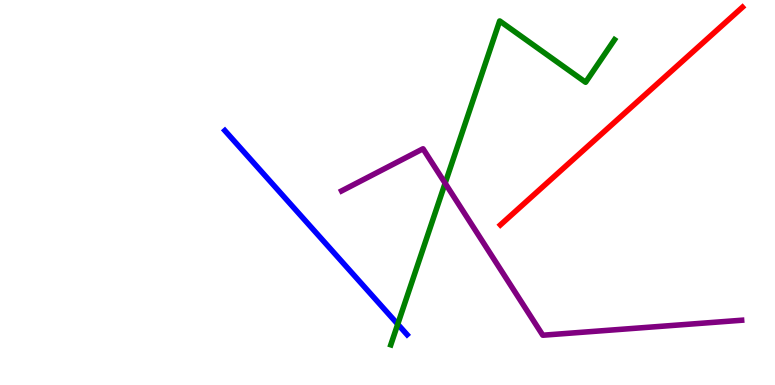[{'lines': ['blue', 'red'], 'intersections': []}, {'lines': ['green', 'red'], 'intersections': []}, {'lines': ['purple', 'red'], 'intersections': []}, {'lines': ['blue', 'green'], 'intersections': [{'x': 5.13, 'y': 1.58}]}, {'lines': ['blue', 'purple'], 'intersections': []}, {'lines': ['green', 'purple'], 'intersections': [{'x': 5.74, 'y': 5.24}]}]